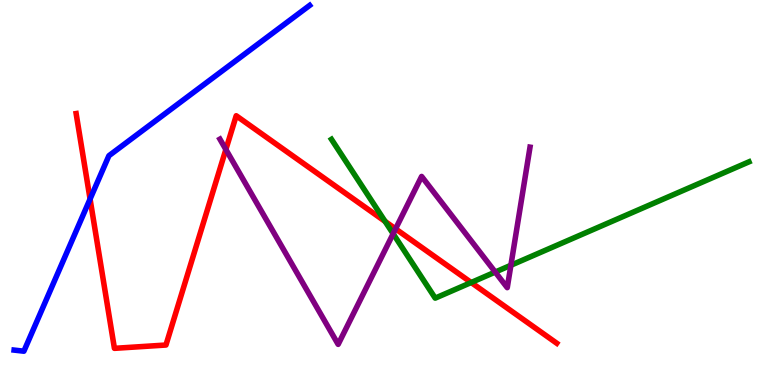[{'lines': ['blue', 'red'], 'intersections': [{'x': 1.16, 'y': 4.83}]}, {'lines': ['green', 'red'], 'intersections': [{'x': 4.97, 'y': 4.25}, {'x': 6.08, 'y': 2.66}]}, {'lines': ['purple', 'red'], 'intersections': [{'x': 2.91, 'y': 6.12}, {'x': 5.1, 'y': 4.06}]}, {'lines': ['blue', 'green'], 'intersections': []}, {'lines': ['blue', 'purple'], 'intersections': []}, {'lines': ['green', 'purple'], 'intersections': [{'x': 5.07, 'y': 3.93}, {'x': 6.39, 'y': 2.93}, {'x': 6.59, 'y': 3.11}]}]